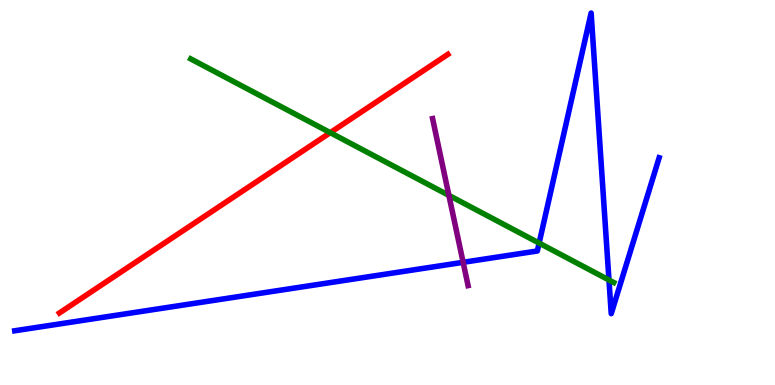[{'lines': ['blue', 'red'], 'intersections': []}, {'lines': ['green', 'red'], 'intersections': [{'x': 4.26, 'y': 6.55}]}, {'lines': ['purple', 'red'], 'intersections': []}, {'lines': ['blue', 'green'], 'intersections': [{'x': 6.96, 'y': 3.69}, {'x': 7.86, 'y': 2.73}]}, {'lines': ['blue', 'purple'], 'intersections': [{'x': 5.98, 'y': 3.19}]}, {'lines': ['green', 'purple'], 'intersections': [{'x': 5.79, 'y': 4.93}]}]